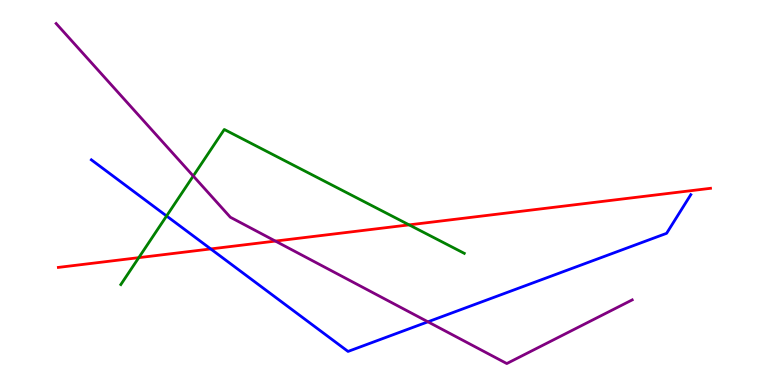[{'lines': ['blue', 'red'], 'intersections': [{'x': 2.72, 'y': 3.53}]}, {'lines': ['green', 'red'], 'intersections': [{'x': 1.79, 'y': 3.31}, {'x': 5.28, 'y': 4.16}]}, {'lines': ['purple', 'red'], 'intersections': [{'x': 3.55, 'y': 3.74}]}, {'lines': ['blue', 'green'], 'intersections': [{'x': 2.15, 'y': 4.39}]}, {'lines': ['blue', 'purple'], 'intersections': [{'x': 5.52, 'y': 1.64}]}, {'lines': ['green', 'purple'], 'intersections': [{'x': 2.49, 'y': 5.43}]}]